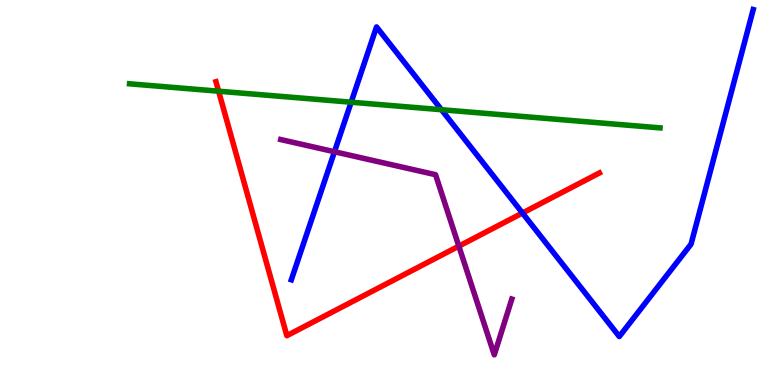[{'lines': ['blue', 'red'], 'intersections': [{'x': 6.74, 'y': 4.47}]}, {'lines': ['green', 'red'], 'intersections': [{'x': 2.82, 'y': 7.63}]}, {'lines': ['purple', 'red'], 'intersections': [{'x': 5.92, 'y': 3.61}]}, {'lines': ['blue', 'green'], 'intersections': [{'x': 4.53, 'y': 7.35}, {'x': 5.7, 'y': 7.15}]}, {'lines': ['blue', 'purple'], 'intersections': [{'x': 4.32, 'y': 6.06}]}, {'lines': ['green', 'purple'], 'intersections': []}]